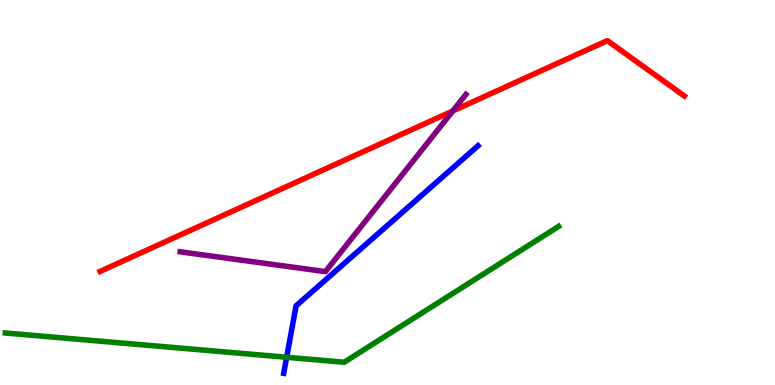[{'lines': ['blue', 'red'], 'intersections': []}, {'lines': ['green', 'red'], 'intersections': []}, {'lines': ['purple', 'red'], 'intersections': [{'x': 5.84, 'y': 7.12}]}, {'lines': ['blue', 'green'], 'intersections': [{'x': 3.7, 'y': 0.72}]}, {'lines': ['blue', 'purple'], 'intersections': []}, {'lines': ['green', 'purple'], 'intersections': []}]